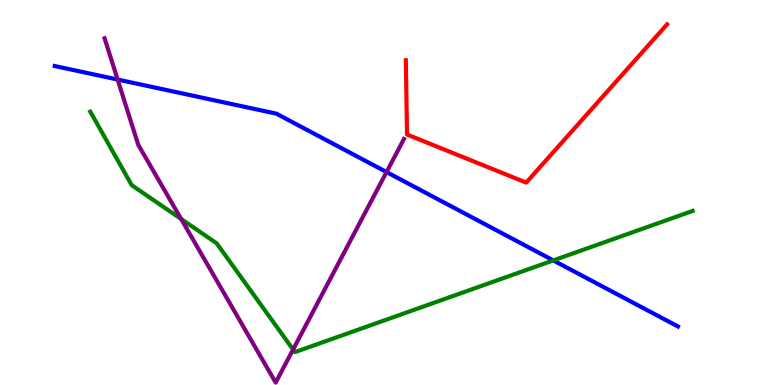[{'lines': ['blue', 'red'], 'intersections': []}, {'lines': ['green', 'red'], 'intersections': []}, {'lines': ['purple', 'red'], 'intersections': []}, {'lines': ['blue', 'green'], 'intersections': [{'x': 7.14, 'y': 3.24}]}, {'lines': ['blue', 'purple'], 'intersections': [{'x': 1.52, 'y': 7.93}, {'x': 4.99, 'y': 5.53}]}, {'lines': ['green', 'purple'], 'intersections': [{'x': 2.34, 'y': 4.31}, {'x': 3.78, 'y': 0.921}]}]